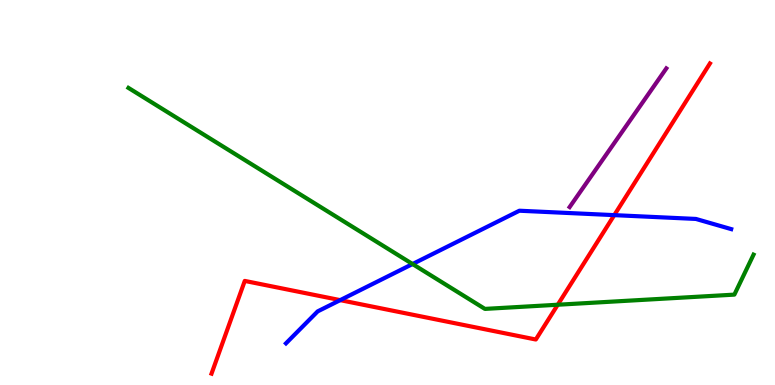[{'lines': ['blue', 'red'], 'intersections': [{'x': 4.39, 'y': 2.2}, {'x': 7.93, 'y': 4.41}]}, {'lines': ['green', 'red'], 'intersections': [{'x': 7.2, 'y': 2.08}]}, {'lines': ['purple', 'red'], 'intersections': []}, {'lines': ['blue', 'green'], 'intersections': [{'x': 5.32, 'y': 3.14}]}, {'lines': ['blue', 'purple'], 'intersections': []}, {'lines': ['green', 'purple'], 'intersections': []}]